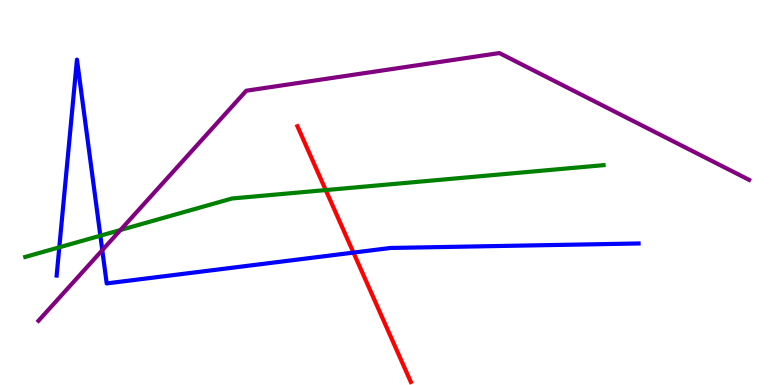[{'lines': ['blue', 'red'], 'intersections': [{'x': 4.56, 'y': 3.44}]}, {'lines': ['green', 'red'], 'intersections': [{'x': 4.2, 'y': 5.06}]}, {'lines': ['purple', 'red'], 'intersections': []}, {'lines': ['blue', 'green'], 'intersections': [{'x': 0.765, 'y': 3.58}, {'x': 1.29, 'y': 3.88}]}, {'lines': ['blue', 'purple'], 'intersections': [{'x': 1.32, 'y': 3.5}]}, {'lines': ['green', 'purple'], 'intersections': [{'x': 1.55, 'y': 4.03}]}]